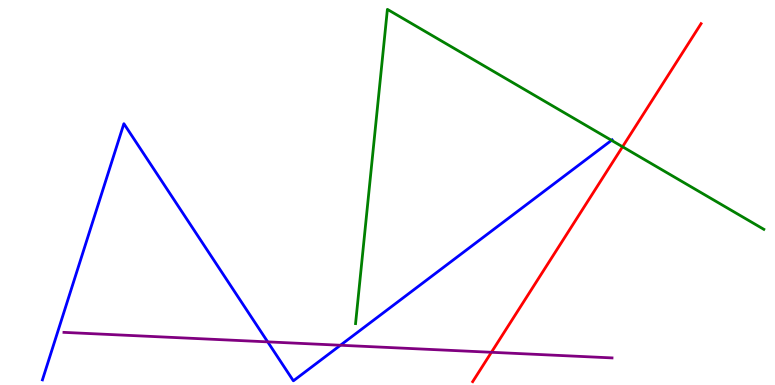[{'lines': ['blue', 'red'], 'intersections': []}, {'lines': ['green', 'red'], 'intersections': [{'x': 8.03, 'y': 6.19}]}, {'lines': ['purple', 'red'], 'intersections': [{'x': 6.34, 'y': 0.85}]}, {'lines': ['blue', 'green'], 'intersections': [{'x': 7.89, 'y': 6.36}]}, {'lines': ['blue', 'purple'], 'intersections': [{'x': 3.45, 'y': 1.12}, {'x': 4.39, 'y': 1.03}]}, {'lines': ['green', 'purple'], 'intersections': []}]